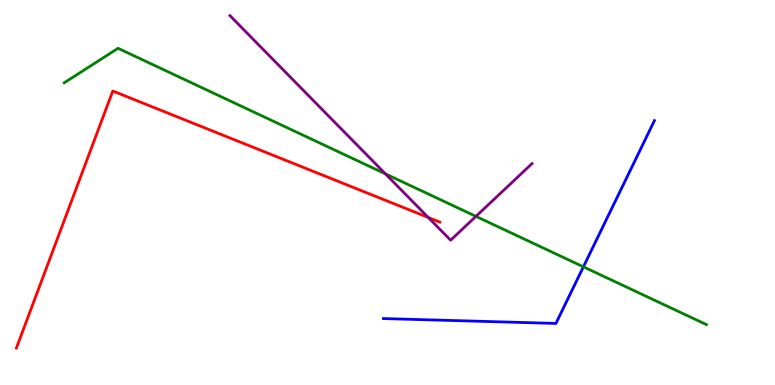[{'lines': ['blue', 'red'], 'intersections': []}, {'lines': ['green', 'red'], 'intersections': []}, {'lines': ['purple', 'red'], 'intersections': [{'x': 5.53, 'y': 4.35}]}, {'lines': ['blue', 'green'], 'intersections': [{'x': 7.53, 'y': 3.07}]}, {'lines': ['blue', 'purple'], 'intersections': []}, {'lines': ['green', 'purple'], 'intersections': [{'x': 4.97, 'y': 5.48}, {'x': 6.14, 'y': 4.38}]}]